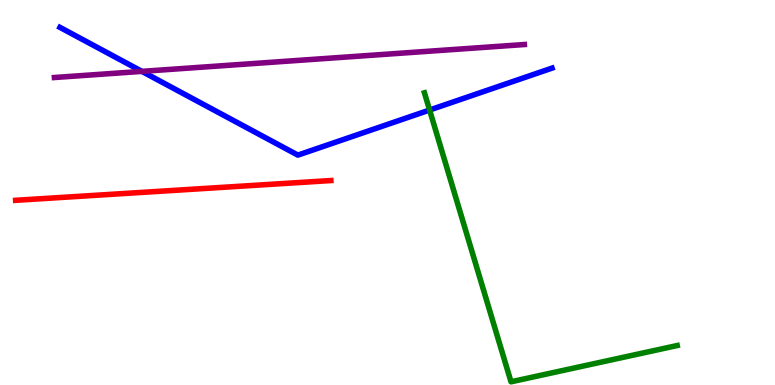[{'lines': ['blue', 'red'], 'intersections': []}, {'lines': ['green', 'red'], 'intersections': []}, {'lines': ['purple', 'red'], 'intersections': []}, {'lines': ['blue', 'green'], 'intersections': [{'x': 5.54, 'y': 7.14}]}, {'lines': ['blue', 'purple'], 'intersections': [{'x': 1.83, 'y': 8.15}]}, {'lines': ['green', 'purple'], 'intersections': []}]